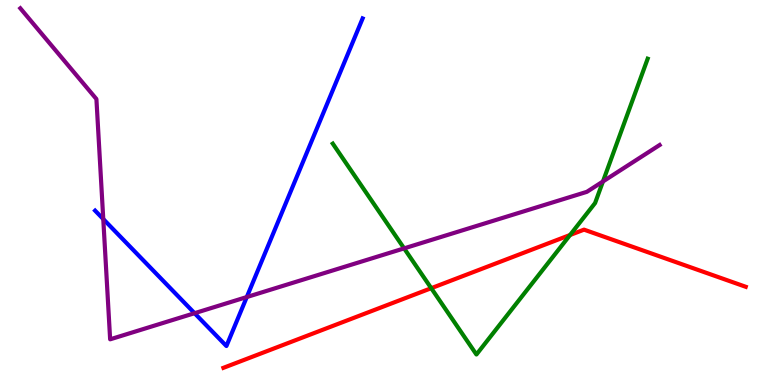[{'lines': ['blue', 'red'], 'intersections': []}, {'lines': ['green', 'red'], 'intersections': [{'x': 5.56, 'y': 2.51}, {'x': 7.36, 'y': 3.9}]}, {'lines': ['purple', 'red'], 'intersections': []}, {'lines': ['blue', 'green'], 'intersections': []}, {'lines': ['blue', 'purple'], 'intersections': [{'x': 1.33, 'y': 4.31}, {'x': 2.51, 'y': 1.86}, {'x': 3.18, 'y': 2.28}]}, {'lines': ['green', 'purple'], 'intersections': [{'x': 5.21, 'y': 3.55}, {'x': 7.78, 'y': 5.29}]}]